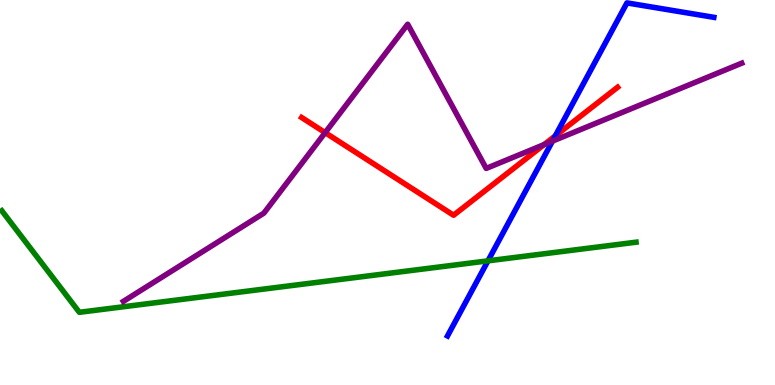[{'lines': ['blue', 'red'], 'intersections': [{'x': 7.17, 'y': 6.47}]}, {'lines': ['green', 'red'], 'intersections': []}, {'lines': ['purple', 'red'], 'intersections': [{'x': 4.2, 'y': 6.55}, {'x': 7.02, 'y': 6.25}]}, {'lines': ['blue', 'green'], 'intersections': [{'x': 6.3, 'y': 3.22}]}, {'lines': ['blue', 'purple'], 'intersections': [{'x': 7.13, 'y': 6.33}]}, {'lines': ['green', 'purple'], 'intersections': []}]